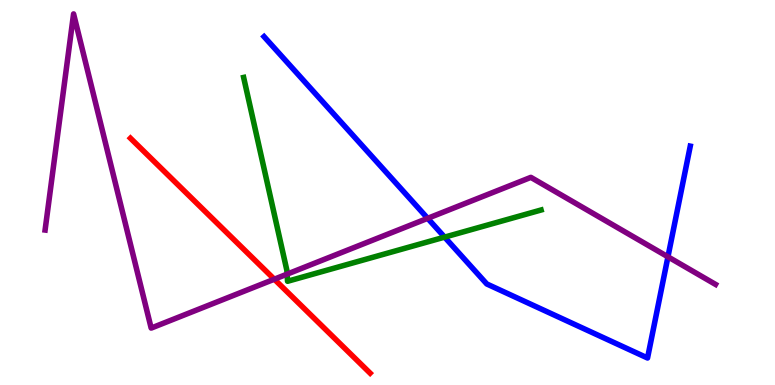[{'lines': ['blue', 'red'], 'intersections': []}, {'lines': ['green', 'red'], 'intersections': []}, {'lines': ['purple', 'red'], 'intersections': [{'x': 3.54, 'y': 2.75}]}, {'lines': ['blue', 'green'], 'intersections': [{'x': 5.74, 'y': 3.84}]}, {'lines': ['blue', 'purple'], 'intersections': [{'x': 5.52, 'y': 4.33}, {'x': 8.62, 'y': 3.33}]}, {'lines': ['green', 'purple'], 'intersections': [{'x': 3.7, 'y': 2.88}]}]